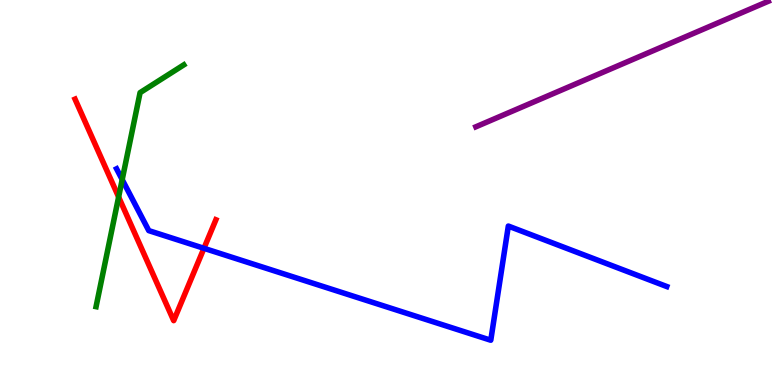[{'lines': ['blue', 'red'], 'intersections': [{'x': 2.63, 'y': 3.55}]}, {'lines': ['green', 'red'], 'intersections': [{'x': 1.53, 'y': 4.88}]}, {'lines': ['purple', 'red'], 'intersections': []}, {'lines': ['blue', 'green'], 'intersections': [{'x': 1.58, 'y': 5.33}]}, {'lines': ['blue', 'purple'], 'intersections': []}, {'lines': ['green', 'purple'], 'intersections': []}]